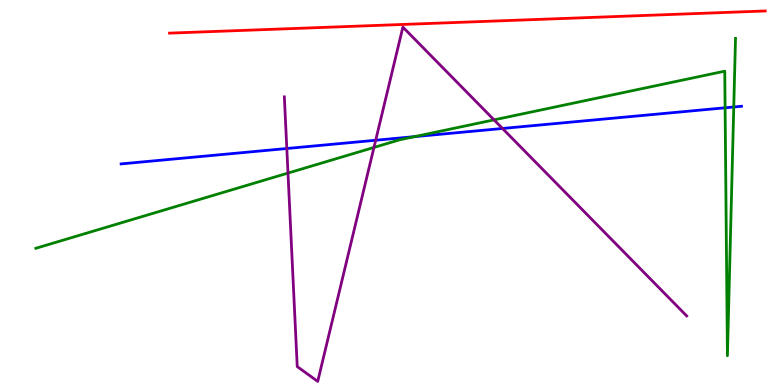[{'lines': ['blue', 'red'], 'intersections': []}, {'lines': ['green', 'red'], 'intersections': []}, {'lines': ['purple', 'red'], 'intersections': []}, {'lines': ['blue', 'green'], 'intersections': [{'x': 5.35, 'y': 6.45}, {'x': 9.36, 'y': 7.2}, {'x': 9.47, 'y': 7.22}]}, {'lines': ['blue', 'purple'], 'intersections': [{'x': 3.7, 'y': 6.14}, {'x': 4.85, 'y': 6.36}, {'x': 6.48, 'y': 6.66}]}, {'lines': ['green', 'purple'], 'intersections': [{'x': 3.72, 'y': 5.5}, {'x': 4.83, 'y': 6.17}, {'x': 6.37, 'y': 6.89}]}]